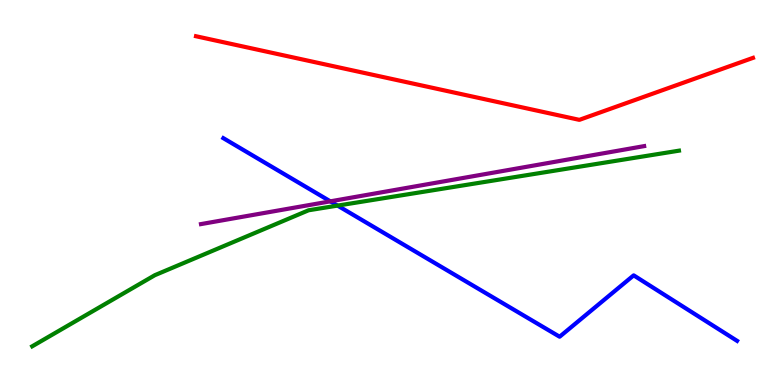[{'lines': ['blue', 'red'], 'intersections': []}, {'lines': ['green', 'red'], 'intersections': []}, {'lines': ['purple', 'red'], 'intersections': []}, {'lines': ['blue', 'green'], 'intersections': [{'x': 4.36, 'y': 4.66}]}, {'lines': ['blue', 'purple'], 'intersections': [{'x': 4.26, 'y': 4.77}]}, {'lines': ['green', 'purple'], 'intersections': []}]